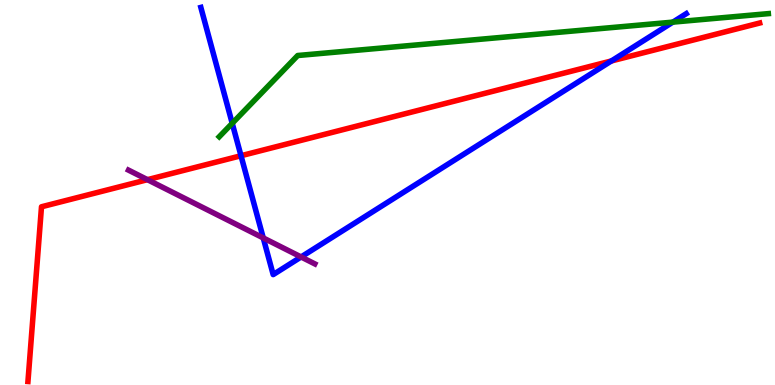[{'lines': ['blue', 'red'], 'intersections': [{'x': 3.11, 'y': 5.95}, {'x': 7.89, 'y': 8.42}]}, {'lines': ['green', 'red'], 'intersections': []}, {'lines': ['purple', 'red'], 'intersections': [{'x': 1.9, 'y': 5.33}]}, {'lines': ['blue', 'green'], 'intersections': [{'x': 3.0, 'y': 6.8}, {'x': 8.68, 'y': 9.43}]}, {'lines': ['blue', 'purple'], 'intersections': [{'x': 3.4, 'y': 3.82}, {'x': 3.88, 'y': 3.33}]}, {'lines': ['green', 'purple'], 'intersections': []}]